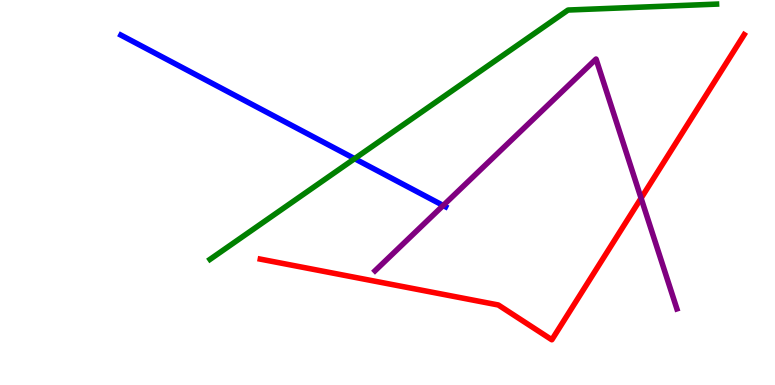[{'lines': ['blue', 'red'], 'intersections': []}, {'lines': ['green', 'red'], 'intersections': []}, {'lines': ['purple', 'red'], 'intersections': [{'x': 8.27, 'y': 4.85}]}, {'lines': ['blue', 'green'], 'intersections': [{'x': 4.58, 'y': 5.88}]}, {'lines': ['blue', 'purple'], 'intersections': [{'x': 5.72, 'y': 4.66}]}, {'lines': ['green', 'purple'], 'intersections': []}]